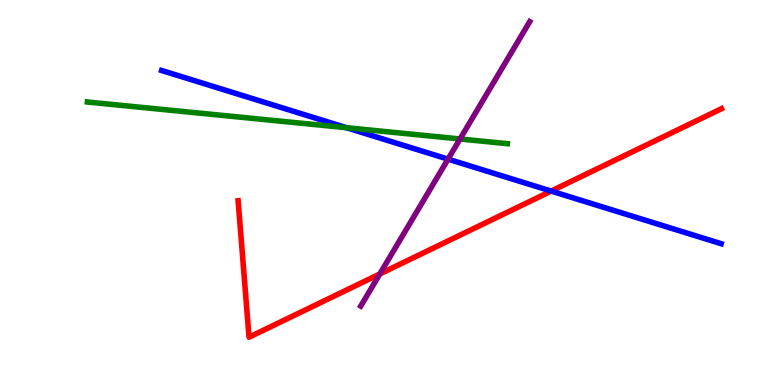[{'lines': ['blue', 'red'], 'intersections': [{'x': 7.11, 'y': 5.04}]}, {'lines': ['green', 'red'], 'intersections': []}, {'lines': ['purple', 'red'], 'intersections': [{'x': 4.9, 'y': 2.88}]}, {'lines': ['blue', 'green'], 'intersections': [{'x': 4.47, 'y': 6.68}]}, {'lines': ['blue', 'purple'], 'intersections': [{'x': 5.78, 'y': 5.87}]}, {'lines': ['green', 'purple'], 'intersections': [{'x': 5.94, 'y': 6.39}]}]